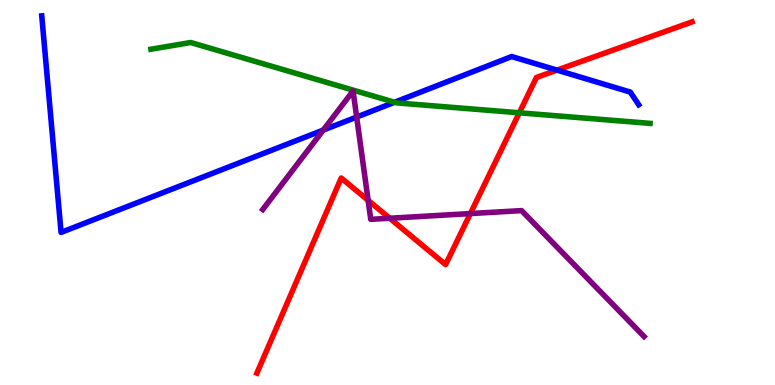[{'lines': ['blue', 'red'], 'intersections': [{'x': 7.19, 'y': 8.18}]}, {'lines': ['green', 'red'], 'intersections': [{'x': 6.7, 'y': 7.07}]}, {'lines': ['purple', 'red'], 'intersections': [{'x': 4.75, 'y': 4.8}, {'x': 5.03, 'y': 4.33}, {'x': 6.07, 'y': 4.45}]}, {'lines': ['blue', 'green'], 'intersections': [{'x': 5.09, 'y': 7.34}]}, {'lines': ['blue', 'purple'], 'intersections': [{'x': 4.17, 'y': 6.62}, {'x': 4.6, 'y': 6.96}]}, {'lines': ['green', 'purple'], 'intersections': []}]